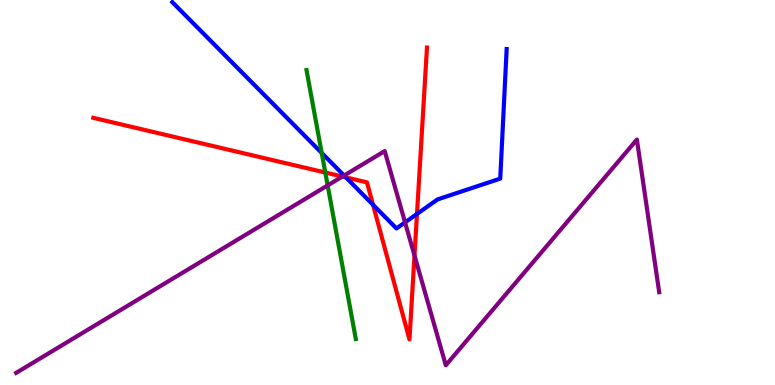[{'lines': ['blue', 'red'], 'intersections': [{'x': 4.46, 'y': 5.39}, {'x': 4.81, 'y': 4.68}, {'x': 5.38, 'y': 4.44}]}, {'lines': ['green', 'red'], 'intersections': [{'x': 4.2, 'y': 5.52}]}, {'lines': ['purple', 'red'], 'intersections': [{'x': 4.42, 'y': 5.41}, {'x': 5.35, 'y': 3.36}]}, {'lines': ['blue', 'green'], 'intersections': [{'x': 4.15, 'y': 6.03}]}, {'lines': ['blue', 'purple'], 'intersections': [{'x': 4.44, 'y': 5.44}, {'x': 5.23, 'y': 4.22}]}, {'lines': ['green', 'purple'], 'intersections': [{'x': 4.23, 'y': 5.18}]}]